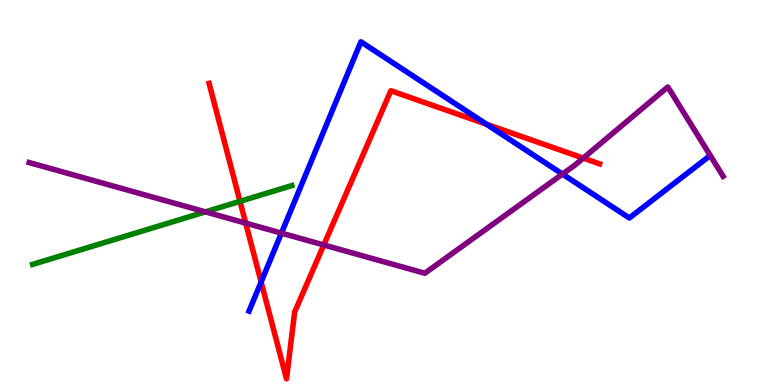[{'lines': ['blue', 'red'], 'intersections': [{'x': 3.37, 'y': 2.68}, {'x': 6.28, 'y': 6.77}]}, {'lines': ['green', 'red'], 'intersections': [{'x': 3.1, 'y': 4.77}]}, {'lines': ['purple', 'red'], 'intersections': [{'x': 3.17, 'y': 4.2}, {'x': 4.18, 'y': 3.64}, {'x': 7.53, 'y': 5.89}]}, {'lines': ['blue', 'green'], 'intersections': []}, {'lines': ['blue', 'purple'], 'intersections': [{'x': 3.63, 'y': 3.94}, {'x': 7.26, 'y': 5.48}]}, {'lines': ['green', 'purple'], 'intersections': [{'x': 2.65, 'y': 4.5}]}]